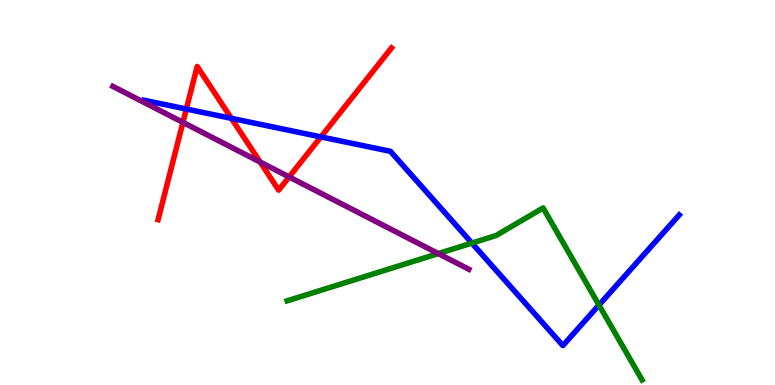[{'lines': ['blue', 'red'], 'intersections': [{'x': 2.4, 'y': 7.17}, {'x': 2.99, 'y': 6.93}, {'x': 4.14, 'y': 6.44}]}, {'lines': ['green', 'red'], 'intersections': []}, {'lines': ['purple', 'red'], 'intersections': [{'x': 2.36, 'y': 6.82}, {'x': 3.36, 'y': 5.79}, {'x': 3.73, 'y': 5.4}]}, {'lines': ['blue', 'green'], 'intersections': [{'x': 6.09, 'y': 3.69}, {'x': 7.73, 'y': 2.08}]}, {'lines': ['blue', 'purple'], 'intersections': []}, {'lines': ['green', 'purple'], 'intersections': [{'x': 5.66, 'y': 3.41}]}]